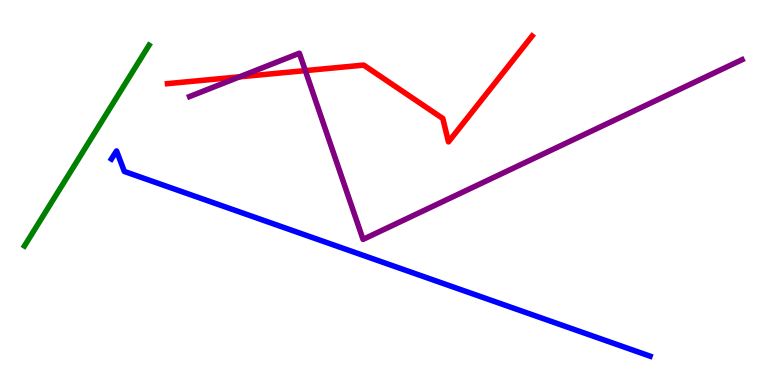[{'lines': ['blue', 'red'], 'intersections': []}, {'lines': ['green', 'red'], 'intersections': []}, {'lines': ['purple', 'red'], 'intersections': [{'x': 3.09, 'y': 8.0}, {'x': 3.94, 'y': 8.17}]}, {'lines': ['blue', 'green'], 'intersections': []}, {'lines': ['blue', 'purple'], 'intersections': []}, {'lines': ['green', 'purple'], 'intersections': []}]